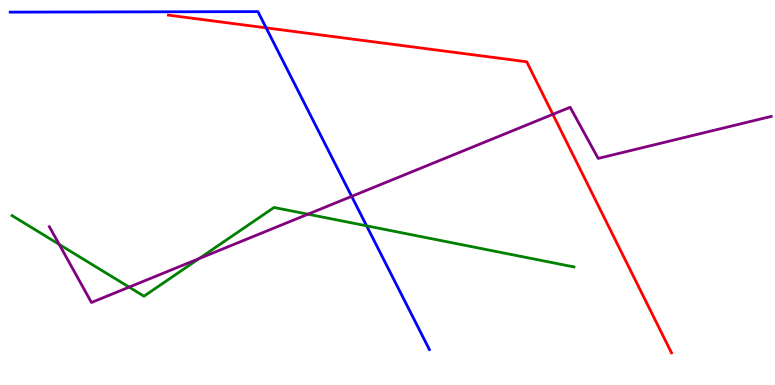[{'lines': ['blue', 'red'], 'intersections': [{'x': 3.43, 'y': 9.28}]}, {'lines': ['green', 'red'], 'intersections': []}, {'lines': ['purple', 'red'], 'intersections': [{'x': 7.13, 'y': 7.03}]}, {'lines': ['blue', 'green'], 'intersections': [{'x': 4.73, 'y': 4.13}]}, {'lines': ['blue', 'purple'], 'intersections': [{'x': 4.54, 'y': 4.9}]}, {'lines': ['green', 'purple'], 'intersections': [{'x': 0.764, 'y': 3.65}, {'x': 1.67, 'y': 2.54}, {'x': 2.57, 'y': 3.28}, {'x': 3.97, 'y': 4.44}]}]